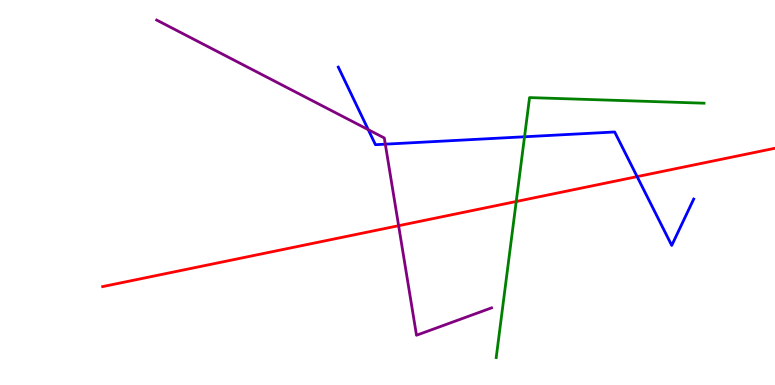[{'lines': ['blue', 'red'], 'intersections': [{'x': 8.22, 'y': 5.41}]}, {'lines': ['green', 'red'], 'intersections': [{'x': 6.66, 'y': 4.77}]}, {'lines': ['purple', 'red'], 'intersections': [{'x': 5.14, 'y': 4.14}]}, {'lines': ['blue', 'green'], 'intersections': [{'x': 6.77, 'y': 6.45}]}, {'lines': ['blue', 'purple'], 'intersections': [{'x': 4.75, 'y': 6.63}, {'x': 4.97, 'y': 6.26}]}, {'lines': ['green', 'purple'], 'intersections': []}]